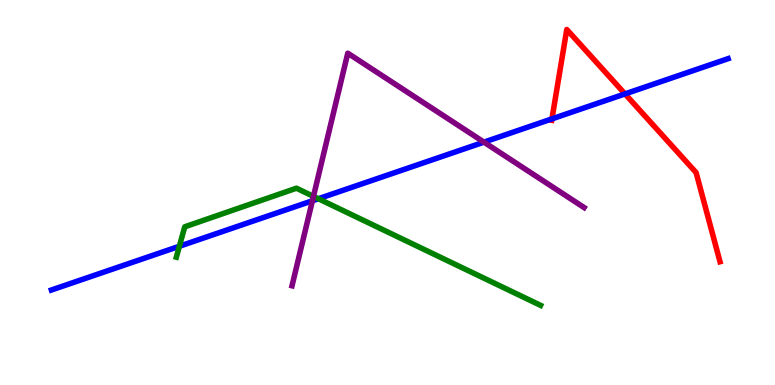[{'lines': ['blue', 'red'], 'intersections': [{'x': 7.12, 'y': 6.91}, {'x': 8.06, 'y': 7.56}]}, {'lines': ['green', 'red'], 'intersections': []}, {'lines': ['purple', 'red'], 'intersections': []}, {'lines': ['blue', 'green'], 'intersections': [{'x': 2.31, 'y': 3.6}, {'x': 4.11, 'y': 4.84}]}, {'lines': ['blue', 'purple'], 'intersections': [{'x': 4.03, 'y': 4.78}, {'x': 6.24, 'y': 6.31}]}, {'lines': ['green', 'purple'], 'intersections': [{'x': 4.04, 'y': 4.9}]}]